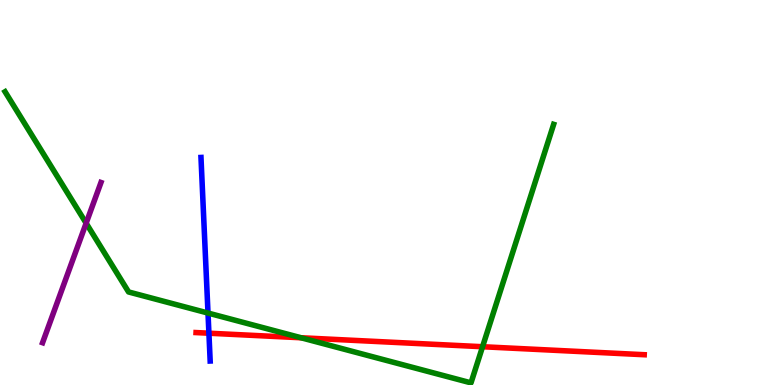[{'lines': ['blue', 'red'], 'intersections': [{'x': 2.7, 'y': 1.35}]}, {'lines': ['green', 'red'], 'intersections': [{'x': 3.89, 'y': 1.23}, {'x': 6.23, 'y': 0.994}]}, {'lines': ['purple', 'red'], 'intersections': []}, {'lines': ['blue', 'green'], 'intersections': [{'x': 2.68, 'y': 1.87}]}, {'lines': ['blue', 'purple'], 'intersections': []}, {'lines': ['green', 'purple'], 'intersections': [{'x': 1.11, 'y': 4.2}]}]